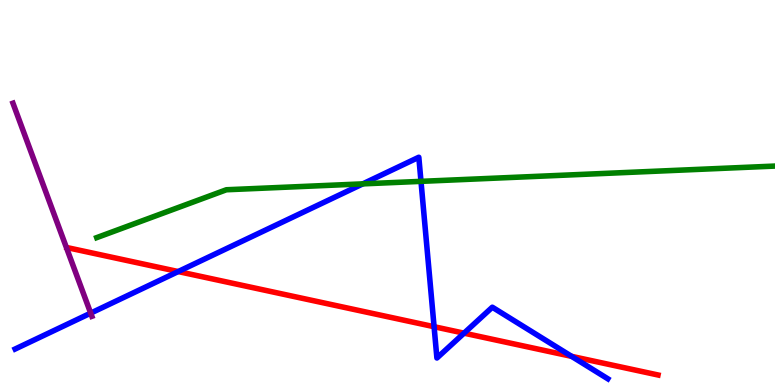[{'lines': ['blue', 'red'], 'intersections': [{'x': 2.3, 'y': 2.95}, {'x': 5.6, 'y': 1.51}, {'x': 5.99, 'y': 1.35}, {'x': 7.38, 'y': 0.744}]}, {'lines': ['green', 'red'], 'intersections': []}, {'lines': ['purple', 'red'], 'intersections': []}, {'lines': ['blue', 'green'], 'intersections': [{'x': 4.68, 'y': 5.22}, {'x': 5.43, 'y': 5.29}]}, {'lines': ['blue', 'purple'], 'intersections': [{'x': 1.17, 'y': 1.87}]}, {'lines': ['green', 'purple'], 'intersections': []}]